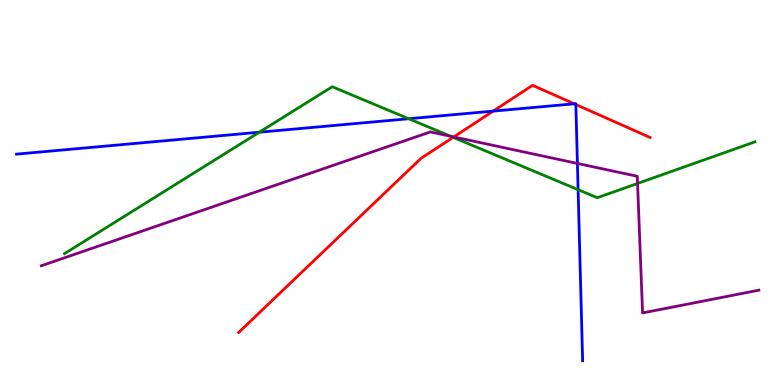[{'lines': ['blue', 'red'], 'intersections': [{'x': 6.36, 'y': 7.11}, {'x': 7.41, 'y': 7.3}, {'x': 7.43, 'y': 7.29}]}, {'lines': ['green', 'red'], 'intersections': [{'x': 5.85, 'y': 6.43}]}, {'lines': ['purple', 'red'], 'intersections': [{'x': 5.85, 'y': 6.44}]}, {'lines': ['blue', 'green'], 'intersections': [{'x': 3.35, 'y': 6.57}, {'x': 5.27, 'y': 6.92}, {'x': 7.46, 'y': 5.07}]}, {'lines': ['blue', 'purple'], 'intersections': [{'x': 7.45, 'y': 5.75}]}, {'lines': ['green', 'purple'], 'intersections': [{'x': 5.81, 'y': 6.46}, {'x': 8.23, 'y': 5.24}]}]